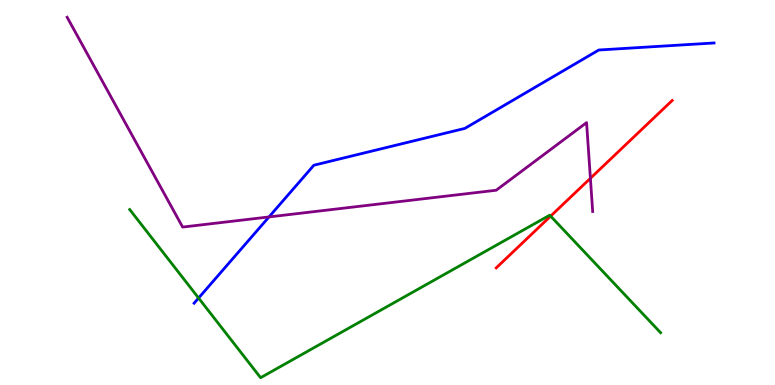[{'lines': ['blue', 'red'], 'intersections': []}, {'lines': ['green', 'red'], 'intersections': [{'x': 7.1, 'y': 4.39}]}, {'lines': ['purple', 'red'], 'intersections': [{'x': 7.62, 'y': 5.37}]}, {'lines': ['blue', 'green'], 'intersections': [{'x': 2.56, 'y': 2.26}]}, {'lines': ['blue', 'purple'], 'intersections': [{'x': 3.47, 'y': 4.37}]}, {'lines': ['green', 'purple'], 'intersections': []}]